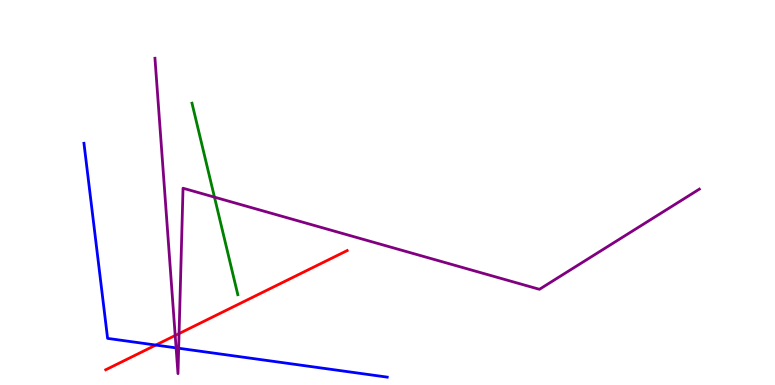[{'lines': ['blue', 'red'], 'intersections': [{'x': 2.01, 'y': 1.04}]}, {'lines': ['green', 'red'], 'intersections': []}, {'lines': ['purple', 'red'], 'intersections': [{'x': 2.26, 'y': 1.29}, {'x': 2.31, 'y': 1.34}]}, {'lines': ['blue', 'green'], 'intersections': []}, {'lines': ['blue', 'purple'], 'intersections': [{'x': 2.27, 'y': 0.964}, {'x': 2.31, 'y': 0.955}]}, {'lines': ['green', 'purple'], 'intersections': [{'x': 2.77, 'y': 4.88}]}]